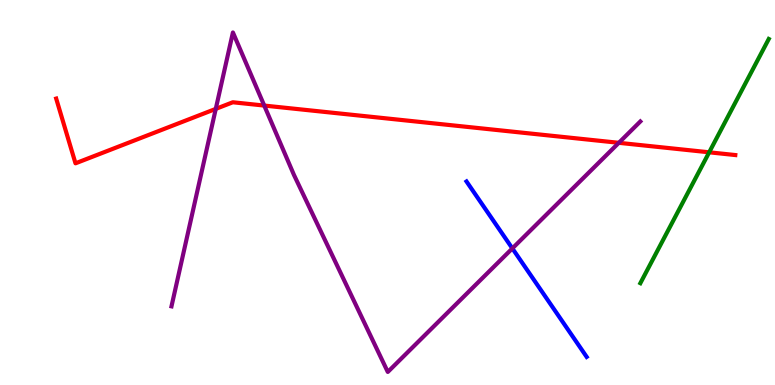[{'lines': ['blue', 'red'], 'intersections': []}, {'lines': ['green', 'red'], 'intersections': [{'x': 9.15, 'y': 6.04}]}, {'lines': ['purple', 'red'], 'intersections': [{'x': 2.78, 'y': 7.17}, {'x': 3.41, 'y': 7.26}, {'x': 7.98, 'y': 6.29}]}, {'lines': ['blue', 'green'], 'intersections': []}, {'lines': ['blue', 'purple'], 'intersections': [{'x': 6.61, 'y': 3.55}]}, {'lines': ['green', 'purple'], 'intersections': []}]